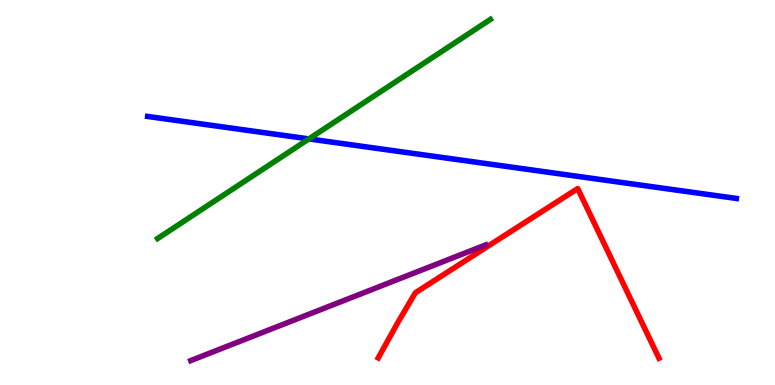[{'lines': ['blue', 'red'], 'intersections': []}, {'lines': ['green', 'red'], 'intersections': []}, {'lines': ['purple', 'red'], 'intersections': []}, {'lines': ['blue', 'green'], 'intersections': [{'x': 3.99, 'y': 6.39}]}, {'lines': ['blue', 'purple'], 'intersections': []}, {'lines': ['green', 'purple'], 'intersections': []}]